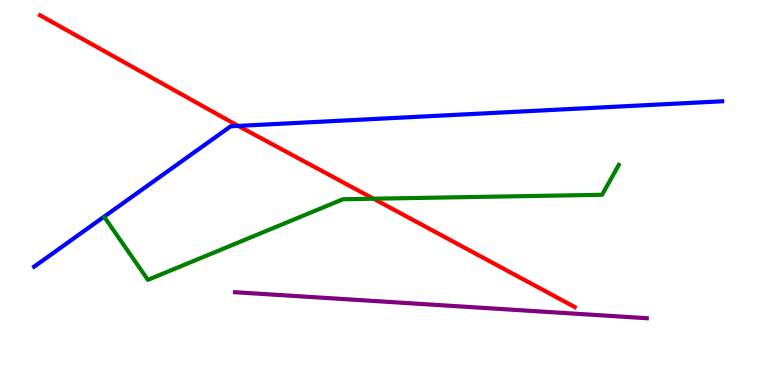[{'lines': ['blue', 'red'], 'intersections': [{'x': 3.07, 'y': 6.73}]}, {'lines': ['green', 'red'], 'intersections': [{'x': 4.82, 'y': 4.84}]}, {'lines': ['purple', 'red'], 'intersections': []}, {'lines': ['blue', 'green'], 'intersections': []}, {'lines': ['blue', 'purple'], 'intersections': []}, {'lines': ['green', 'purple'], 'intersections': []}]